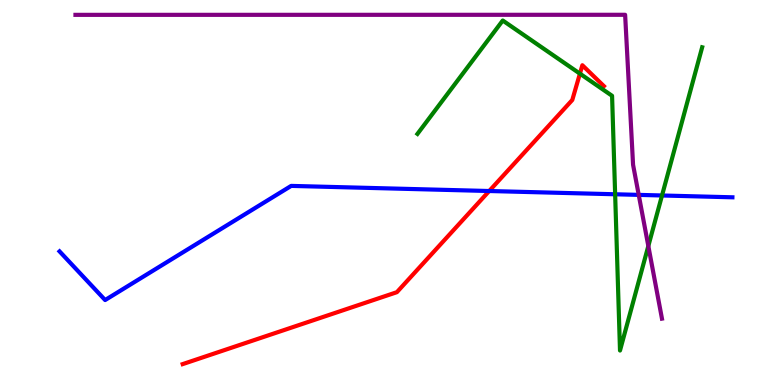[{'lines': ['blue', 'red'], 'intersections': [{'x': 6.31, 'y': 5.04}]}, {'lines': ['green', 'red'], 'intersections': [{'x': 7.48, 'y': 8.09}]}, {'lines': ['purple', 'red'], 'intersections': []}, {'lines': ['blue', 'green'], 'intersections': [{'x': 7.94, 'y': 4.95}, {'x': 8.54, 'y': 4.92}]}, {'lines': ['blue', 'purple'], 'intersections': [{'x': 8.24, 'y': 4.94}]}, {'lines': ['green', 'purple'], 'intersections': [{'x': 8.37, 'y': 3.61}]}]